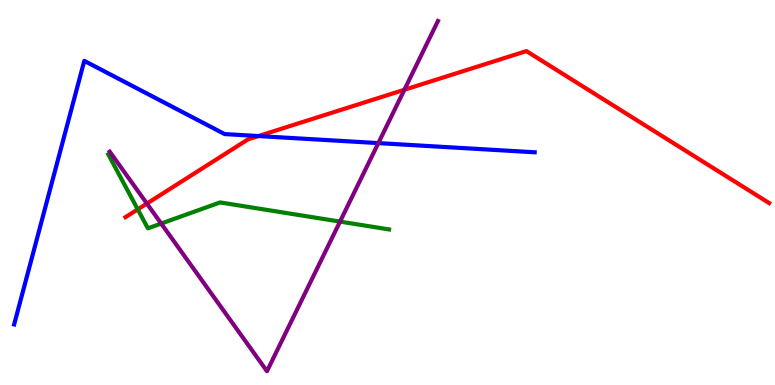[{'lines': ['blue', 'red'], 'intersections': [{'x': 3.33, 'y': 6.47}]}, {'lines': ['green', 'red'], 'intersections': [{'x': 1.78, 'y': 4.56}]}, {'lines': ['purple', 'red'], 'intersections': [{'x': 1.9, 'y': 4.71}, {'x': 5.22, 'y': 7.67}]}, {'lines': ['blue', 'green'], 'intersections': []}, {'lines': ['blue', 'purple'], 'intersections': [{'x': 4.88, 'y': 6.28}]}, {'lines': ['green', 'purple'], 'intersections': [{'x': 2.08, 'y': 4.19}, {'x': 4.39, 'y': 4.24}]}]